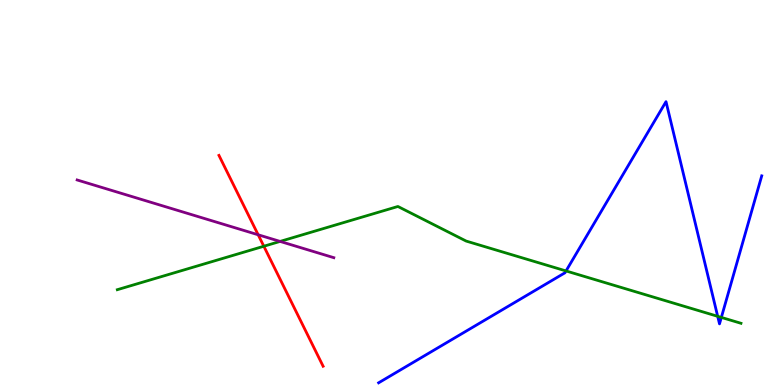[{'lines': ['blue', 'red'], 'intersections': []}, {'lines': ['green', 'red'], 'intersections': [{'x': 3.4, 'y': 3.6}]}, {'lines': ['purple', 'red'], 'intersections': [{'x': 3.33, 'y': 3.9}]}, {'lines': ['blue', 'green'], 'intersections': [{'x': 7.3, 'y': 2.96}, {'x': 9.26, 'y': 1.78}, {'x': 9.31, 'y': 1.76}]}, {'lines': ['blue', 'purple'], 'intersections': []}, {'lines': ['green', 'purple'], 'intersections': [{'x': 3.61, 'y': 3.73}]}]